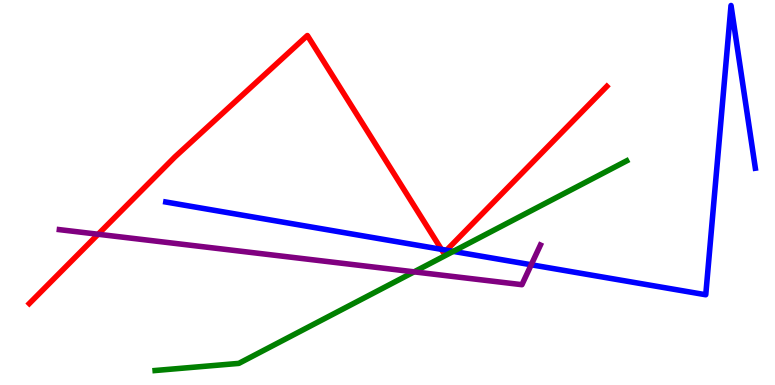[{'lines': ['blue', 'red'], 'intersections': [{'x': 5.7, 'y': 3.52}, {'x': 5.76, 'y': 3.5}]}, {'lines': ['green', 'red'], 'intersections': []}, {'lines': ['purple', 'red'], 'intersections': [{'x': 1.27, 'y': 3.92}]}, {'lines': ['blue', 'green'], 'intersections': [{'x': 5.85, 'y': 3.47}]}, {'lines': ['blue', 'purple'], 'intersections': [{'x': 6.85, 'y': 3.12}]}, {'lines': ['green', 'purple'], 'intersections': [{'x': 5.34, 'y': 2.94}]}]